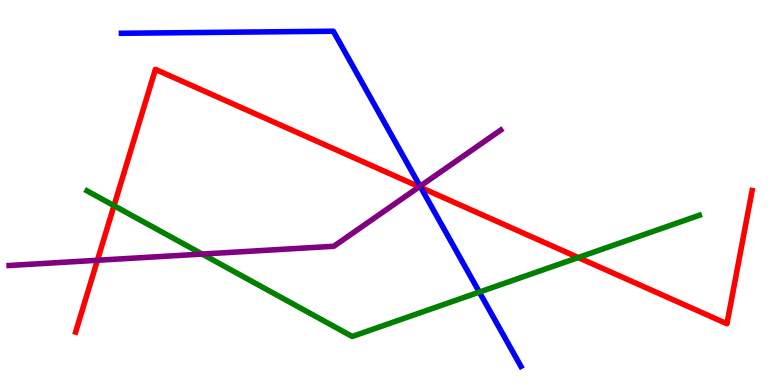[{'lines': ['blue', 'red'], 'intersections': [{'x': 5.43, 'y': 5.13}]}, {'lines': ['green', 'red'], 'intersections': [{'x': 1.47, 'y': 4.66}, {'x': 7.46, 'y': 3.31}]}, {'lines': ['purple', 'red'], 'intersections': [{'x': 1.26, 'y': 3.24}, {'x': 5.41, 'y': 5.15}]}, {'lines': ['blue', 'green'], 'intersections': [{'x': 6.18, 'y': 2.41}]}, {'lines': ['blue', 'purple'], 'intersections': [{'x': 5.42, 'y': 5.16}]}, {'lines': ['green', 'purple'], 'intersections': [{'x': 2.61, 'y': 3.4}]}]